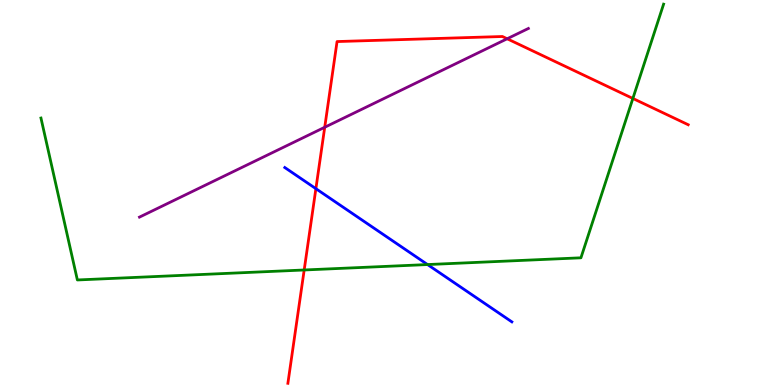[{'lines': ['blue', 'red'], 'intersections': [{'x': 4.08, 'y': 5.1}]}, {'lines': ['green', 'red'], 'intersections': [{'x': 3.93, 'y': 2.99}, {'x': 8.17, 'y': 7.44}]}, {'lines': ['purple', 'red'], 'intersections': [{'x': 4.19, 'y': 6.69}, {'x': 6.54, 'y': 8.99}]}, {'lines': ['blue', 'green'], 'intersections': [{'x': 5.52, 'y': 3.13}]}, {'lines': ['blue', 'purple'], 'intersections': []}, {'lines': ['green', 'purple'], 'intersections': []}]